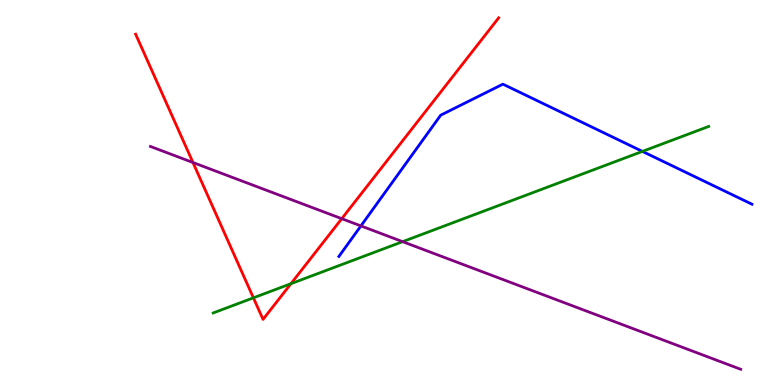[{'lines': ['blue', 'red'], 'intersections': []}, {'lines': ['green', 'red'], 'intersections': [{'x': 3.27, 'y': 2.26}, {'x': 3.75, 'y': 2.63}]}, {'lines': ['purple', 'red'], 'intersections': [{'x': 2.49, 'y': 5.78}, {'x': 4.41, 'y': 4.32}]}, {'lines': ['blue', 'green'], 'intersections': [{'x': 8.29, 'y': 6.07}]}, {'lines': ['blue', 'purple'], 'intersections': [{'x': 4.66, 'y': 4.13}]}, {'lines': ['green', 'purple'], 'intersections': [{'x': 5.2, 'y': 3.72}]}]